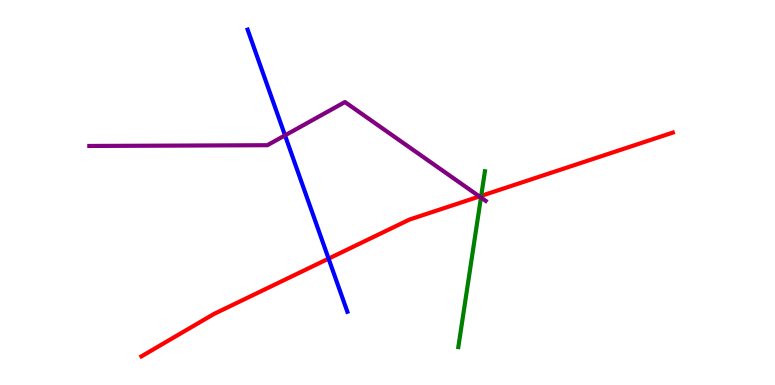[{'lines': ['blue', 'red'], 'intersections': [{'x': 4.24, 'y': 3.28}]}, {'lines': ['green', 'red'], 'intersections': [{'x': 6.21, 'y': 4.91}]}, {'lines': ['purple', 'red'], 'intersections': [{'x': 6.19, 'y': 4.9}]}, {'lines': ['blue', 'green'], 'intersections': []}, {'lines': ['blue', 'purple'], 'intersections': [{'x': 3.68, 'y': 6.48}]}, {'lines': ['green', 'purple'], 'intersections': [{'x': 6.21, 'y': 4.87}]}]